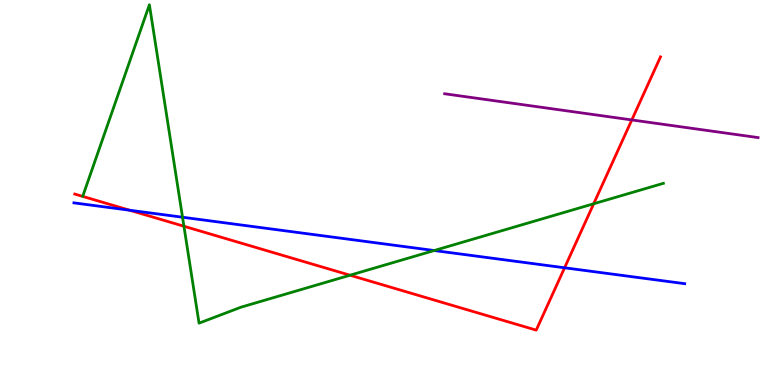[{'lines': ['blue', 'red'], 'intersections': [{'x': 1.67, 'y': 4.54}, {'x': 7.28, 'y': 3.04}]}, {'lines': ['green', 'red'], 'intersections': [{'x': 2.37, 'y': 4.12}, {'x': 4.52, 'y': 2.85}, {'x': 7.66, 'y': 4.71}]}, {'lines': ['purple', 'red'], 'intersections': [{'x': 8.15, 'y': 6.88}]}, {'lines': ['blue', 'green'], 'intersections': [{'x': 2.36, 'y': 4.36}, {'x': 5.6, 'y': 3.49}]}, {'lines': ['blue', 'purple'], 'intersections': []}, {'lines': ['green', 'purple'], 'intersections': []}]